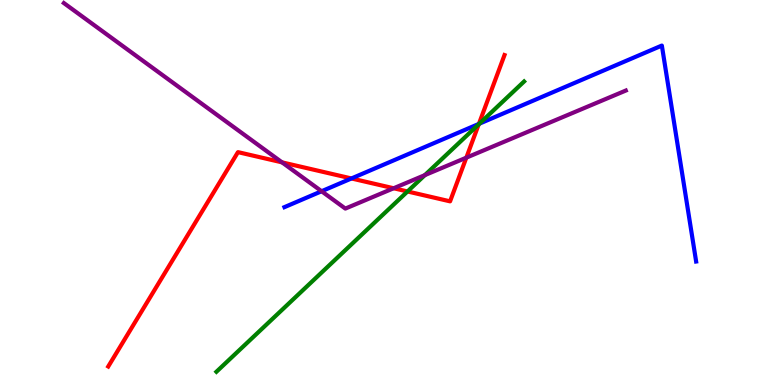[{'lines': ['blue', 'red'], 'intersections': [{'x': 4.53, 'y': 5.36}, {'x': 6.18, 'y': 6.78}]}, {'lines': ['green', 'red'], 'intersections': [{'x': 5.26, 'y': 5.03}, {'x': 6.18, 'y': 6.77}]}, {'lines': ['purple', 'red'], 'intersections': [{'x': 3.64, 'y': 5.78}, {'x': 5.08, 'y': 5.11}, {'x': 6.02, 'y': 5.9}]}, {'lines': ['blue', 'green'], 'intersections': [{'x': 6.19, 'y': 6.79}]}, {'lines': ['blue', 'purple'], 'intersections': [{'x': 4.15, 'y': 5.03}]}, {'lines': ['green', 'purple'], 'intersections': [{'x': 5.48, 'y': 5.45}]}]